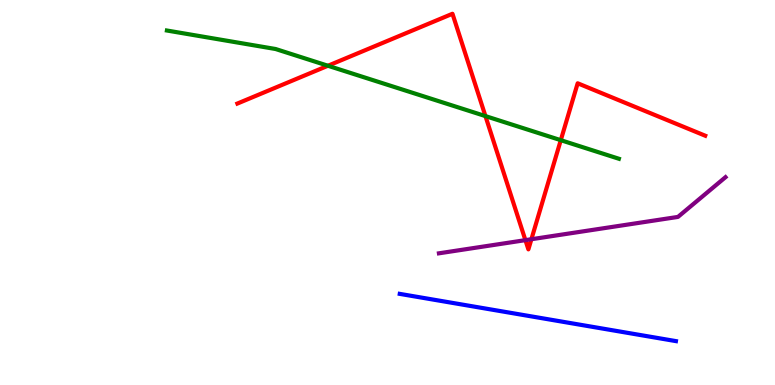[{'lines': ['blue', 'red'], 'intersections': []}, {'lines': ['green', 'red'], 'intersections': [{'x': 4.23, 'y': 8.29}, {'x': 6.26, 'y': 6.98}, {'x': 7.24, 'y': 6.36}]}, {'lines': ['purple', 'red'], 'intersections': [{'x': 6.78, 'y': 3.76}, {'x': 6.86, 'y': 3.79}]}, {'lines': ['blue', 'green'], 'intersections': []}, {'lines': ['blue', 'purple'], 'intersections': []}, {'lines': ['green', 'purple'], 'intersections': []}]